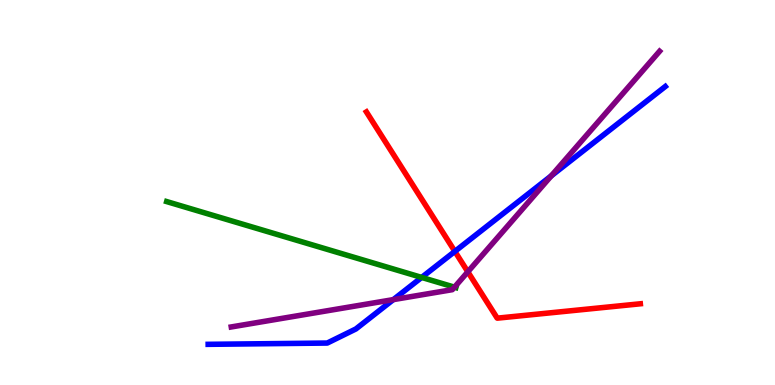[{'lines': ['blue', 'red'], 'intersections': [{'x': 5.87, 'y': 3.47}]}, {'lines': ['green', 'red'], 'intersections': []}, {'lines': ['purple', 'red'], 'intersections': [{'x': 6.04, 'y': 2.94}]}, {'lines': ['blue', 'green'], 'intersections': [{'x': 5.44, 'y': 2.79}]}, {'lines': ['blue', 'purple'], 'intersections': [{'x': 5.08, 'y': 2.22}, {'x': 7.11, 'y': 5.43}]}, {'lines': ['green', 'purple'], 'intersections': [{'x': 5.86, 'y': 2.54}]}]